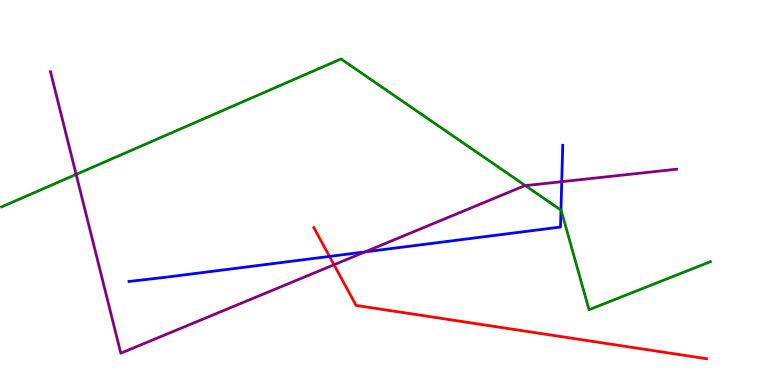[{'lines': ['blue', 'red'], 'intersections': [{'x': 4.25, 'y': 3.34}]}, {'lines': ['green', 'red'], 'intersections': []}, {'lines': ['purple', 'red'], 'intersections': [{'x': 4.31, 'y': 3.12}]}, {'lines': ['blue', 'green'], 'intersections': [{'x': 7.24, 'y': 4.54}]}, {'lines': ['blue', 'purple'], 'intersections': [{'x': 4.71, 'y': 3.46}, {'x': 7.25, 'y': 5.28}]}, {'lines': ['green', 'purple'], 'intersections': [{'x': 0.982, 'y': 5.47}, {'x': 6.78, 'y': 5.18}]}]